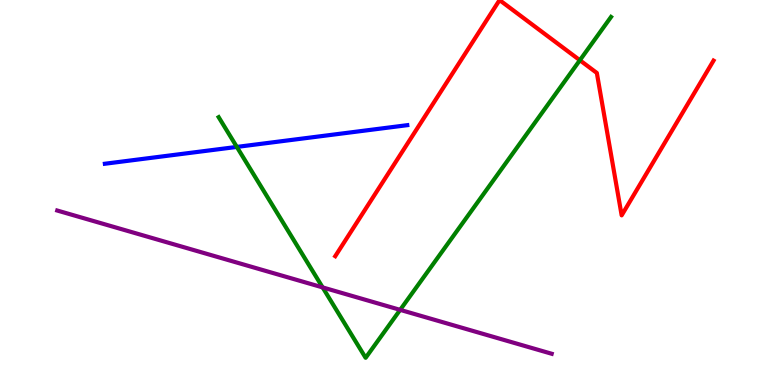[{'lines': ['blue', 'red'], 'intersections': []}, {'lines': ['green', 'red'], 'intersections': [{'x': 7.48, 'y': 8.44}]}, {'lines': ['purple', 'red'], 'intersections': []}, {'lines': ['blue', 'green'], 'intersections': [{'x': 3.06, 'y': 6.18}]}, {'lines': ['blue', 'purple'], 'intersections': []}, {'lines': ['green', 'purple'], 'intersections': [{'x': 4.16, 'y': 2.53}, {'x': 5.16, 'y': 1.95}]}]